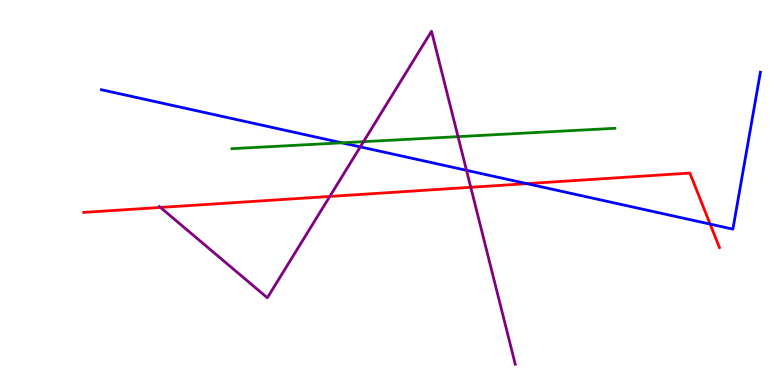[{'lines': ['blue', 'red'], 'intersections': [{'x': 6.8, 'y': 5.23}, {'x': 9.16, 'y': 4.18}]}, {'lines': ['green', 'red'], 'intersections': []}, {'lines': ['purple', 'red'], 'intersections': [{'x': 2.07, 'y': 4.61}, {'x': 4.26, 'y': 4.9}, {'x': 6.07, 'y': 5.14}]}, {'lines': ['blue', 'green'], 'intersections': [{'x': 4.41, 'y': 6.29}]}, {'lines': ['blue', 'purple'], 'intersections': [{'x': 4.65, 'y': 6.19}, {'x': 6.02, 'y': 5.58}]}, {'lines': ['green', 'purple'], 'intersections': [{'x': 4.69, 'y': 6.32}, {'x': 5.91, 'y': 6.45}]}]